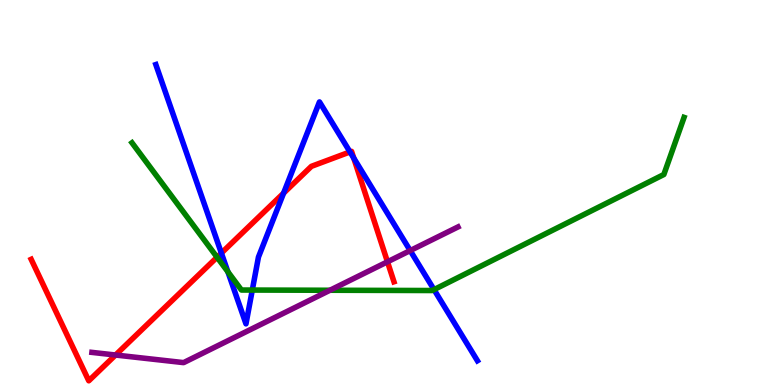[{'lines': ['blue', 'red'], 'intersections': [{'x': 2.86, 'y': 3.43}, {'x': 3.66, 'y': 4.98}, {'x': 4.52, 'y': 6.05}, {'x': 4.56, 'y': 5.89}]}, {'lines': ['green', 'red'], 'intersections': [{'x': 2.8, 'y': 3.32}]}, {'lines': ['purple', 'red'], 'intersections': [{'x': 1.49, 'y': 0.779}, {'x': 5.0, 'y': 3.2}]}, {'lines': ['blue', 'green'], 'intersections': [{'x': 2.94, 'y': 2.94}, {'x': 3.26, 'y': 2.47}, {'x': 5.6, 'y': 2.48}]}, {'lines': ['blue', 'purple'], 'intersections': [{'x': 5.29, 'y': 3.49}]}, {'lines': ['green', 'purple'], 'intersections': [{'x': 4.26, 'y': 2.46}]}]